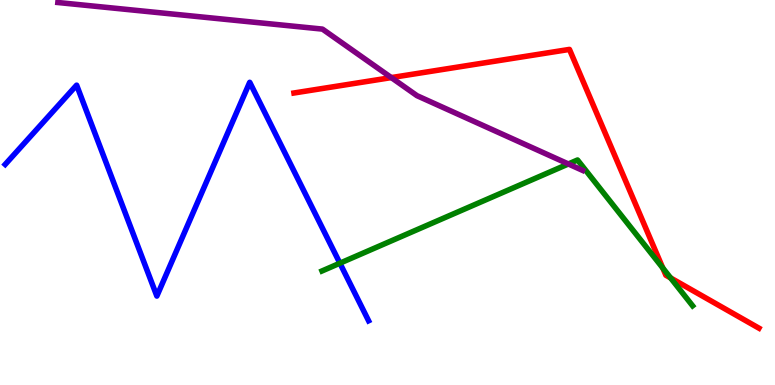[{'lines': ['blue', 'red'], 'intersections': []}, {'lines': ['green', 'red'], 'intersections': [{'x': 8.55, 'y': 3.04}, {'x': 8.65, 'y': 2.78}]}, {'lines': ['purple', 'red'], 'intersections': [{'x': 5.05, 'y': 7.98}]}, {'lines': ['blue', 'green'], 'intersections': [{'x': 4.39, 'y': 3.16}]}, {'lines': ['blue', 'purple'], 'intersections': []}, {'lines': ['green', 'purple'], 'intersections': [{'x': 7.33, 'y': 5.74}]}]